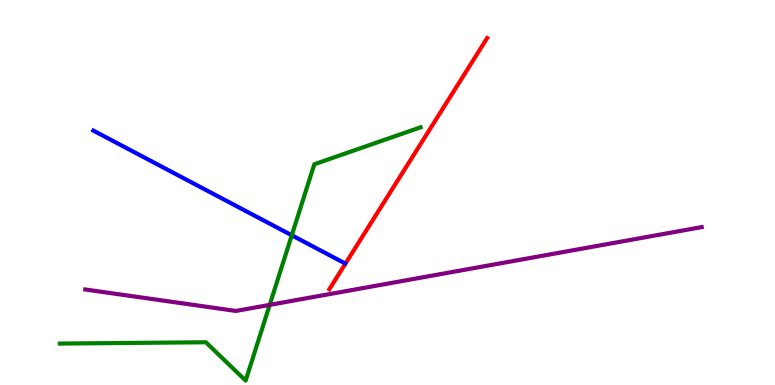[{'lines': ['blue', 'red'], 'intersections': []}, {'lines': ['green', 'red'], 'intersections': []}, {'lines': ['purple', 'red'], 'intersections': []}, {'lines': ['blue', 'green'], 'intersections': [{'x': 3.76, 'y': 3.89}]}, {'lines': ['blue', 'purple'], 'intersections': []}, {'lines': ['green', 'purple'], 'intersections': [{'x': 3.48, 'y': 2.08}]}]